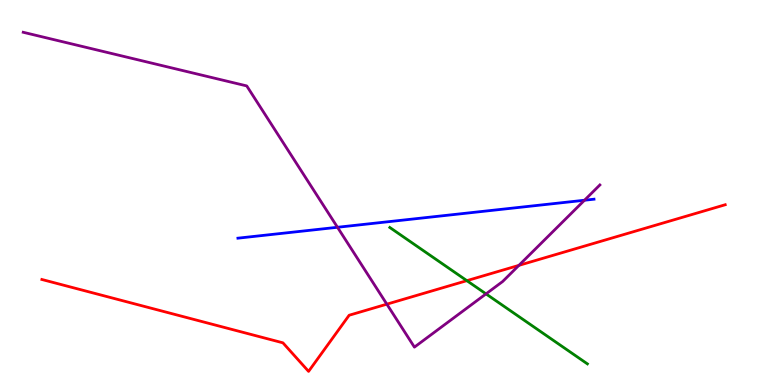[{'lines': ['blue', 'red'], 'intersections': []}, {'lines': ['green', 'red'], 'intersections': [{'x': 6.02, 'y': 2.71}]}, {'lines': ['purple', 'red'], 'intersections': [{'x': 4.99, 'y': 2.1}, {'x': 6.7, 'y': 3.11}]}, {'lines': ['blue', 'green'], 'intersections': []}, {'lines': ['blue', 'purple'], 'intersections': [{'x': 4.35, 'y': 4.1}, {'x': 7.54, 'y': 4.8}]}, {'lines': ['green', 'purple'], 'intersections': [{'x': 6.27, 'y': 2.37}]}]